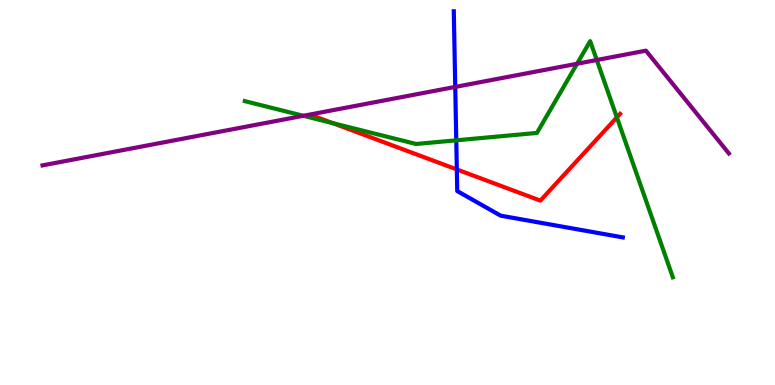[{'lines': ['blue', 'red'], 'intersections': [{'x': 5.89, 'y': 5.6}]}, {'lines': ['green', 'red'], 'intersections': [{'x': 4.29, 'y': 6.8}, {'x': 7.96, 'y': 6.95}]}, {'lines': ['purple', 'red'], 'intersections': []}, {'lines': ['blue', 'green'], 'intersections': [{'x': 5.89, 'y': 6.36}]}, {'lines': ['blue', 'purple'], 'intersections': [{'x': 5.87, 'y': 7.74}]}, {'lines': ['green', 'purple'], 'intersections': [{'x': 3.91, 'y': 6.99}, {'x': 7.45, 'y': 8.34}, {'x': 7.7, 'y': 8.44}]}]